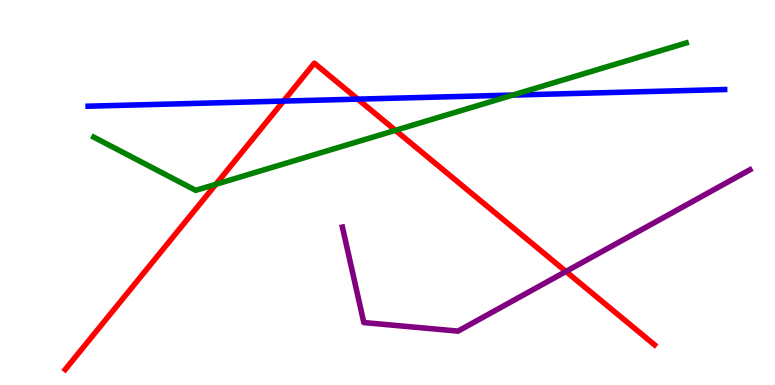[{'lines': ['blue', 'red'], 'intersections': [{'x': 3.66, 'y': 7.37}, {'x': 4.62, 'y': 7.42}]}, {'lines': ['green', 'red'], 'intersections': [{'x': 2.79, 'y': 5.21}, {'x': 5.1, 'y': 6.61}]}, {'lines': ['purple', 'red'], 'intersections': [{'x': 7.3, 'y': 2.95}]}, {'lines': ['blue', 'green'], 'intersections': [{'x': 6.62, 'y': 7.53}]}, {'lines': ['blue', 'purple'], 'intersections': []}, {'lines': ['green', 'purple'], 'intersections': []}]